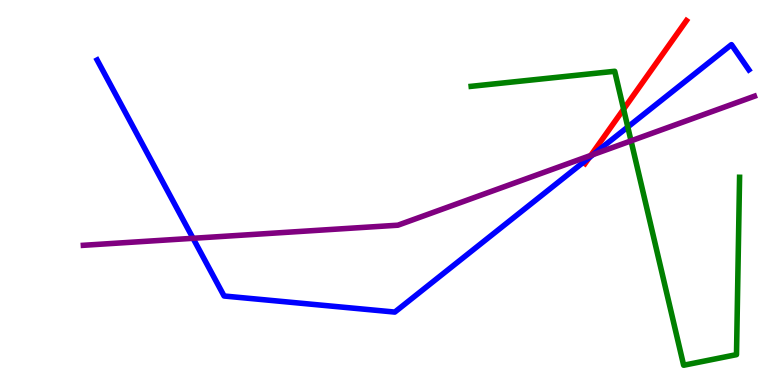[{'lines': ['blue', 'red'], 'intersections': [{'x': 7.6, 'y': 5.91}]}, {'lines': ['green', 'red'], 'intersections': [{'x': 8.05, 'y': 7.16}]}, {'lines': ['purple', 'red'], 'intersections': [{'x': 7.62, 'y': 5.96}]}, {'lines': ['blue', 'green'], 'intersections': [{'x': 8.1, 'y': 6.7}]}, {'lines': ['blue', 'purple'], 'intersections': [{'x': 2.49, 'y': 3.81}, {'x': 7.65, 'y': 5.98}]}, {'lines': ['green', 'purple'], 'intersections': [{'x': 8.14, 'y': 6.34}]}]